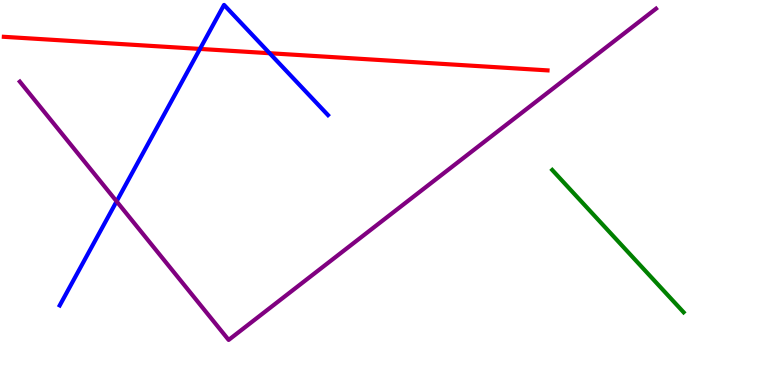[{'lines': ['blue', 'red'], 'intersections': [{'x': 2.58, 'y': 8.73}, {'x': 3.48, 'y': 8.62}]}, {'lines': ['green', 'red'], 'intersections': []}, {'lines': ['purple', 'red'], 'intersections': []}, {'lines': ['blue', 'green'], 'intersections': []}, {'lines': ['blue', 'purple'], 'intersections': [{'x': 1.5, 'y': 4.77}]}, {'lines': ['green', 'purple'], 'intersections': []}]